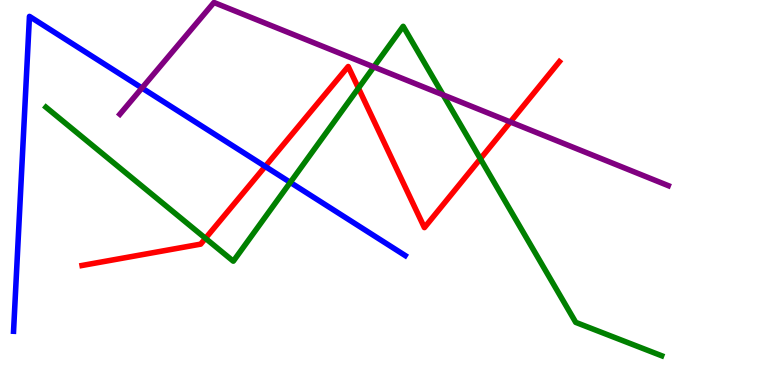[{'lines': ['blue', 'red'], 'intersections': [{'x': 3.42, 'y': 5.68}]}, {'lines': ['green', 'red'], 'intersections': [{'x': 2.65, 'y': 3.81}, {'x': 4.63, 'y': 7.71}, {'x': 6.2, 'y': 5.88}]}, {'lines': ['purple', 'red'], 'intersections': [{'x': 6.58, 'y': 6.83}]}, {'lines': ['blue', 'green'], 'intersections': [{'x': 3.75, 'y': 5.26}]}, {'lines': ['blue', 'purple'], 'intersections': [{'x': 1.83, 'y': 7.71}]}, {'lines': ['green', 'purple'], 'intersections': [{'x': 4.82, 'y': 8.26}, {'x': 5.72, 'y': 7.54}]}]